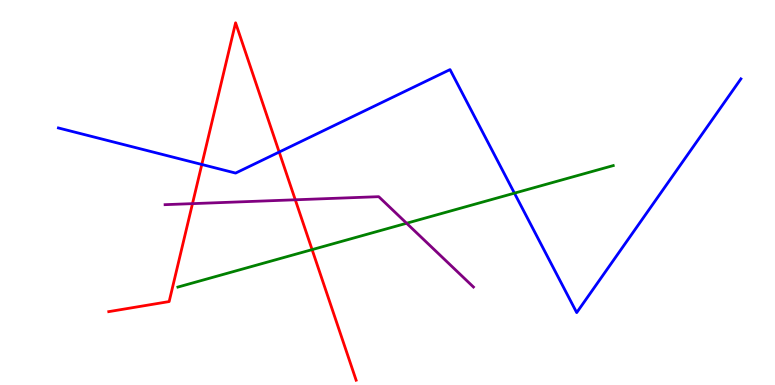[{'lines': ['blue', 'red'], 'intersections': [{'x': 2.6, 'y': 5.73}, {'x': 3.6, 'y': 6.05}]}, {'lines': ['green', 'red'], 'intersections': [{'x': 4.03, 'y': 3.52}]}, {'lines': ['purple', 'red'], 'intersections': [{'x': 2.48, 'y': 4.71}, {'x': 3.81, 'y': 4.81}]}, {'lines': ['blue', 'green'], 'intersections': [{'x': 6.64, 'y': 4.98}]}, {'lines': ['blue', 'purple'], 'intersections': []}, {'lines': ['green', 'purple'], 'intersections': [{'x': 5.25, 'y': 4.2}]}]